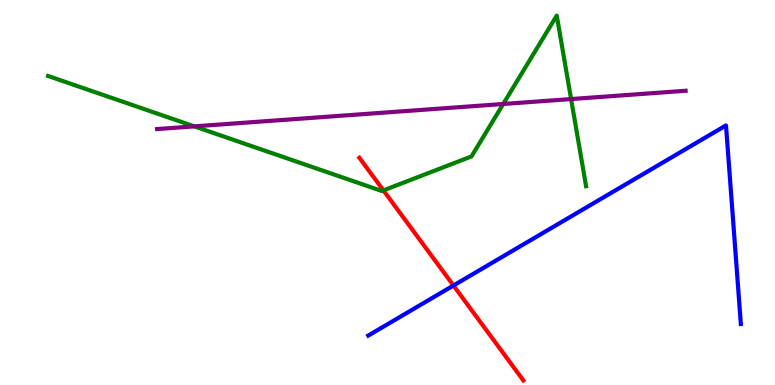[{'lines': ['blue', 'red'], 'intersections': [{'x': 5.85, 'y': 2.58}]}, {'lines': ['green', 'red'], 'intersections': [{'x': 4.95, 'y': 5.05}]}, {'lines': ['purple', 'red'], 'intersections': []}, {'lines': ['blue', 'green'], 'intersections': []}, {'lines': ['blue', 'purple'], 'intersections': []}, {'lines': ['green', 'purple'], 'intersections': [{'x': 2.51, 'y': 6.72}, {'x': 6.49, 'y': 7.3}, {'x': 7.37, 'y': 7.43}]}]